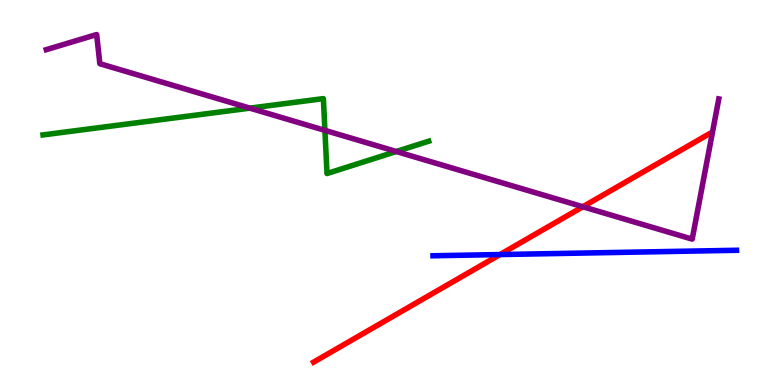[{'lines': ['blue', 'red'], 'intersections': [{'x': 6.45, 'y': 3.39}]}, {'lines': ['green', 'red'], 'intersections': []}, {'lines': ['purple', 'red'], 'intersections': [{'x': 7.52, 'y': 4.63}]}, {'lines': ['blue', 'green'], 'intersections': []}, {'lines': ['blue', 'purple'], 'intersections': []}, {'lines': ['green', 'purple'], 'intersections': [{'x': 3.22, 'y': 7.19}, {'x': 4.19, 'y': 6.61}, {'x': 5.11, 'y': 6.06}]}]